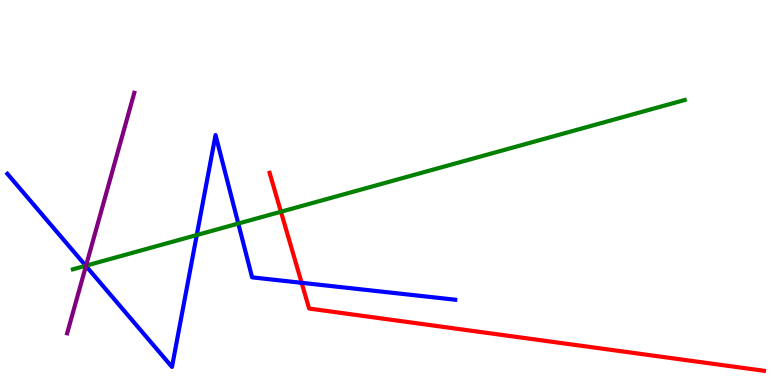[{'lines': ['blue', 'red'], 'intersections': [{'x': 3.89, 'y': 2.65}]}, {'lines': ['green', 'red'], 'intersections': [{'x': 3.62, 'y': 4.5}]}, {'lines': ['purple', 'red'], 'intersections': []}, {'lines': ['blue', 'green'], 'intersections': [{'x': 1.11, 'y': 3.1}, {'x': 2.54, 'y': 3.9}, {'x': 3.07, 'y': 4.19}]}, {'lines': ['blue', 'purple'], 'intersections': [{'x': 1.11, 'y': 3.09}]}, {'lines': ['green', 'purple'], 'intersections': [{'x': 1.11, 'y': 3.1}]}]